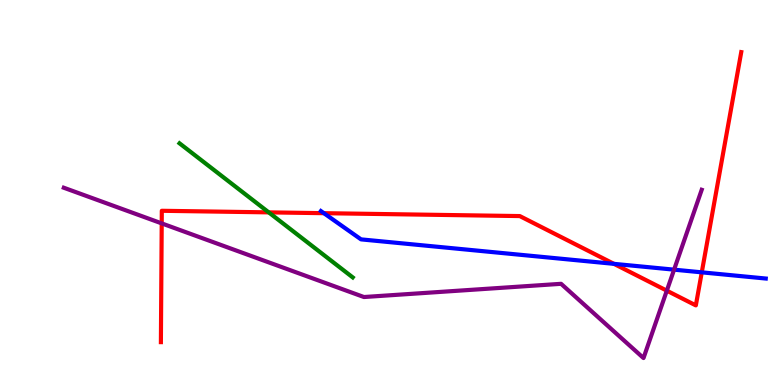[{'lines': ['blue', 'red'], 'intersections': [{'x': 4.18, 'y': 4.46}, {'x': 7.92, 'y': 3.15}, {'x': 9.06, 'y': 2.93}]}, {'lines': ['green', 'red'], 'intersections': [{'x': 3.47, 'y': 4.48}]}, {'lines': ['purple', 'red'], 'intersections': [{'x': 2.09, 'y': 4.2}, {'x': 8.6, 'y': 2.45}]}, {'lines': ['blue', 'green'], 'intersections': []}, {'lines': ['blue', 'purple'], 'intersections': [{'x': 8.7, 'y': 3.0}]}, {'lines': ['green', 'purple'], 'intersections': []}]